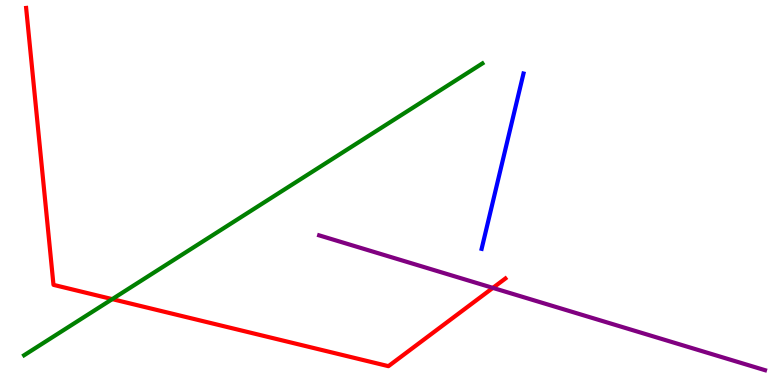[{'lines': ['blue', 'red'], 'intersections': []}, {'lines': ['green', 'red'], 'intersections': [{'x': 1.45, 'y': 2.23}]}, {'lines': ['purple', 'red'], 'intersections': [{'x': 6.36, 'y': 2.52}]}, {'lines': ['blue', 'green'], 'intersections': []}, {'lines': ['blue', 'purple'], 'intersections': []}, {'lines': ['green', 'purple'], 'intersections': []}]